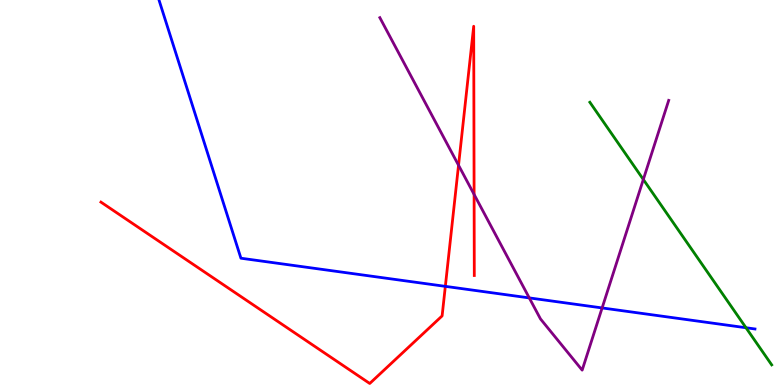[{'lines': ['blue', 'red'], 'intersections': [{'x': 5.75, 'y': 2.56}]}, {'lines': ['green', 'red'], 'intersections': []}, {'lines': ['purple', 'red'], 'intersections': [{'x': 5.92, 'y': 5.71}, {'x': 6.12, 'y': 4.95}]}, {'lines': ['blue', 'green'], 'intersections': [{'x': 9.63, 'y': 1.49}]}, {'lines': ['blue', 'purple'], 'intersections': [{'x': 6.83, 'y': 2.26}, {'x': 7.77, 'y': 2.0}]}, {'lines': ['green', 'purple'], 'intersections': [{'x': 8.3, 'y': 5.34}]}]